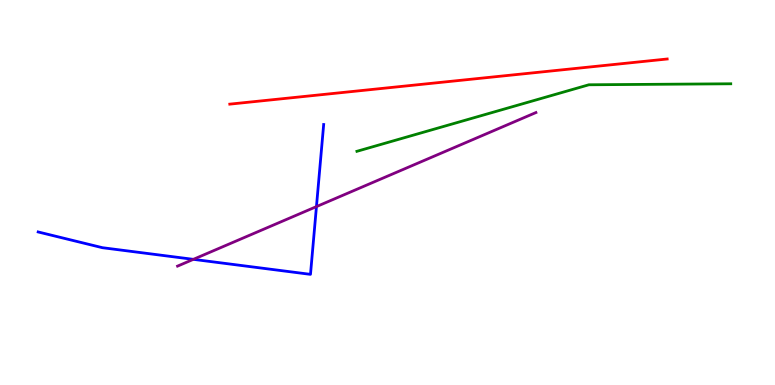[{'lines': ['blue', 'red'], 'intersections': []}, {'lines': ['green', 'red'], 'intersections': []}, {'lines': ['purple', 'red'], 'intersections': []}, {'lines': ['blue', 'green'], 'intersections': []}, {'lines': ['blue', 'purple'], 'intersections': [{'x': 2.49, 'y': 3.26}, {'x': 4.08, 'y': 4.63}]}, {'lines': ['green', 'purple'], 'intersections': []}]